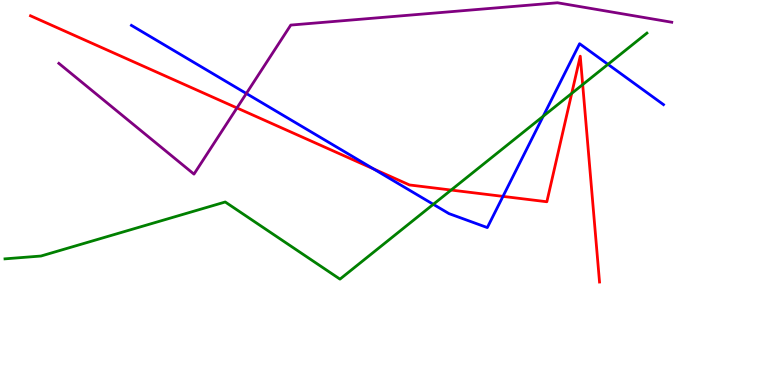[{'lines': ['blue', 'red'], 'intersections': [{'x': 4.82, 'y': 5.61}, {'x': 6.49, 'y': 4.9}]}, {'lines': ['green', 'red'], 'intersections': [{'x': 5.82, 'y': 5.06}, {'x': 7.38, 'y': 7.57}, {'x': 7.52, 'y': 7.8}]}, {'lines': ['purple', 'red'], 'intersections': [{'x': 3.06, 'y': 7.2}]}, {'lines': ['blue', 'green'], 'intersections': [{'x': 5.59, 'y': 4.69}, {'x': 7.01, 'y': 6.98}, {'x': 7.84, 'y': 8.33}]}, {'lines': ['blue', 'purple'], 'intersections': [{'x': 3.18, 'y': 7.57}]}, {'lines': ['green', 'purple'], 'intersections': []}]